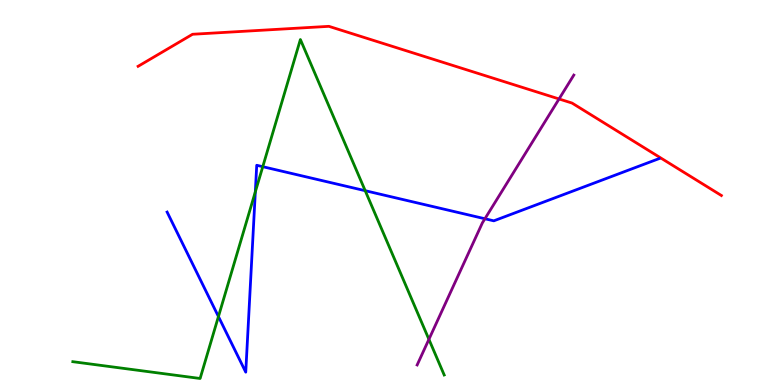[{'lines': ['blue', 'red'], 'intersections': []}, {'lines': ['green', 'red'], 'intersections': []}, {'lines': ['purple', 'red'], 'intersections': [{'x': 7.21, 'y': 7.43}]}, {'lines': ['blue', 'green'], 'intersections': [{'x': 2.82, 'y': 1.78}, {'x': 3.29, 'y': 5.02}, {'x': 3.39, 'y': 5.67}, {'x': 4.71, 'y': 5.05}]}, {'lines': ['blue', 'purple'], 'intersections': [{'x': 6.26, 'y': 4.32}]}, {'lines': ['green', 'purple'], 'intersections': [{'x': 5.53, 'y': 1.19}]}]